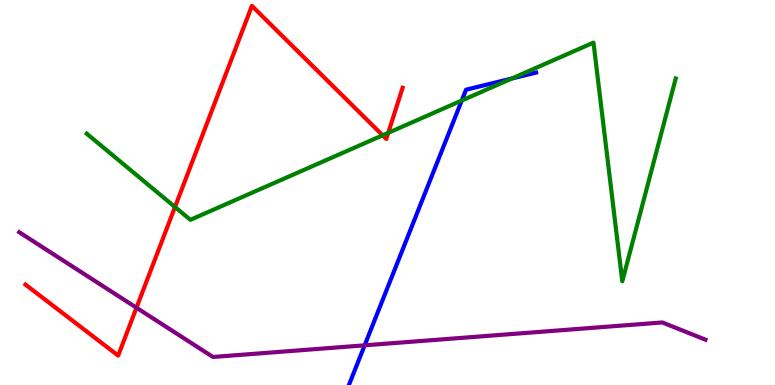[{'lines': ['blue', 'red'], 'intersections': []}, {'lines': ['green', 'red'], 'intersections': [{'x': 2.26, 'y': 4.62}, {'x': 4.94, 'y': 6.49}, {'x': 5.01, 'y': 6.55}]}, {'lines': ['purple', 'red'], 'intersections': [{'x': 1.76, 'y': 2.01}]}, {'lines': ['blue', 'green'], 'intersections': [{'x': 5.96, 'y': 7.39}, {'x': 6.6, 'y': 7.96}]}, {'lines': ['blue', 'purple'], 'intersections': [{'x': 4.71, 'y': 1.03}]}, {'lines': ['green', 'purple'], 'intersections': []}]